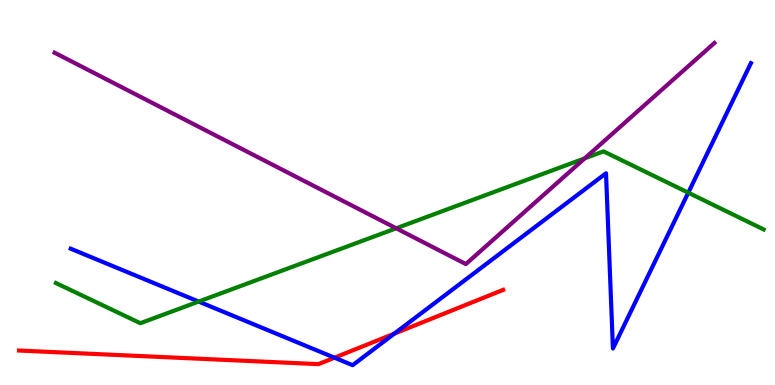[{'lines': ['blue', 'red'], 'intersections': [{'x': 4.32, 'y': 0.709}, {'x': 5.09, 'y': 1.33}]}, {'lines': ['green', 'red'], 'intersections': []}, {'lines': ['purple', 'red'], 'intersections': []}, {'lines': ['blue', 'green'], 'intersections': [{'x': 2.56, 'y': 2.17}, {'x': 8.88, 'y': 4.99}]}, {'lines': ['blue', 'purple'], 'intersections': []}, {'lines': ['green', 'purple'], 'intersections': [{'x': 5.11, 'y': 4.07}, {'x': 7.54, 'y': 5.89}]}]